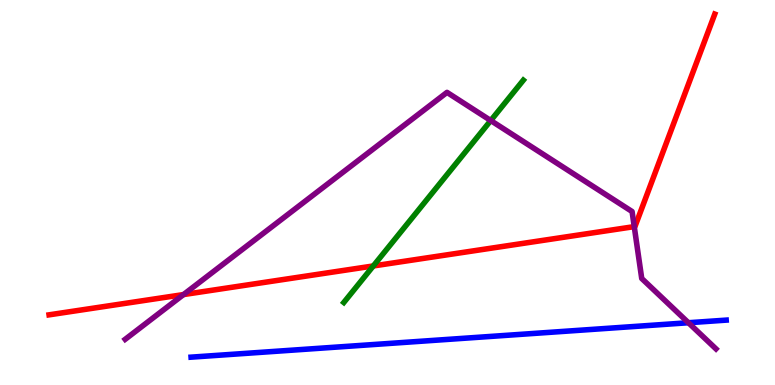[{'lines': ['blue', 'red'], 'intersections': []}, {'lines': ['green', 'red'], 'intersections': [{'x': 4.82, 'y': 3.09}]}, {'lines': ['purple', 'red'], 'intersections': [{'x': 2.37, 'y': 2.35}, {'x': 8.18, 'y': 4.11}]}, {'lines': ['blue', 'green'], 'intersections': []}, {'lines': ['blue', 'purple'], 'intersections': [{'x': 8.88, 'y': 1.62}]}, {'lines': ['green', 'purple'], 'intersections': [{'x': 6.33, 'y': 6.87}]}]